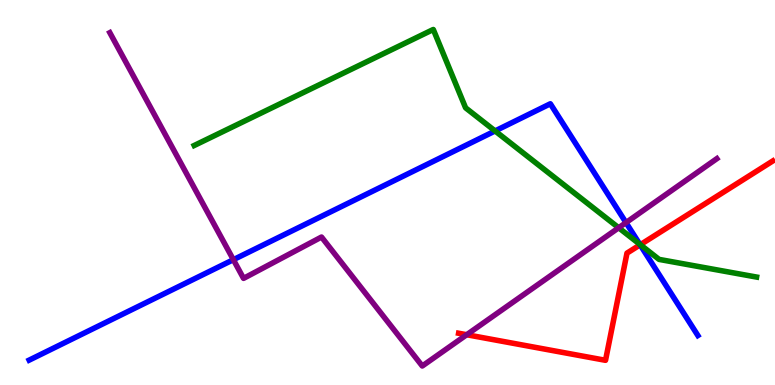[{'lines': ['blue', 'red'], 'intersections': [{'x': 8.26, 'y': 3.64}]}, {'lines': ['green', 'red'], 'intersections': [{'x': 8.26, 'y': 3.64}]}, {'lines': ['purple', 'red'], 'intersections': [{'x': 6.02, 'y': 1.31}]}, {'lines': ['blue', 'green'], 'intersections': [{'x': 6.39, 'y': 6.6}, {'x': 8.26, 'y': 3.65}]}, {'lines': ['blue', 'purple'], 'intersections': [{'x': 3.01, 'y': 3.25}, {'x': 8.08, 'y': 4.22}]}, {'lines': ['green', 'purple'], 'intersections': [{'x': 7.98, 'y': 4.08}]}]